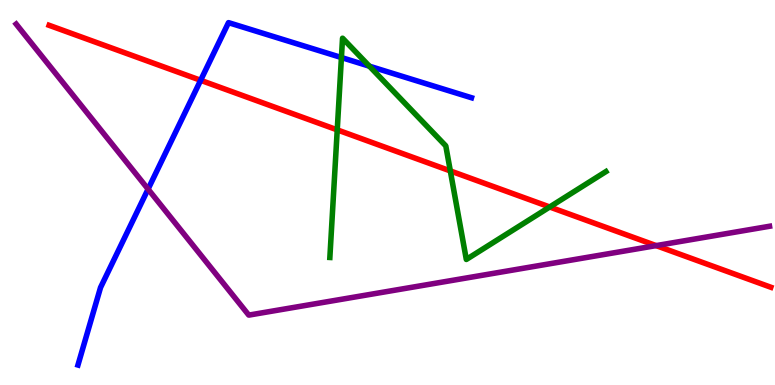[{'lines': ['blue', 'red'], 'intersections': [{'x': 2.59, 'y': 7.91}]}, {'lines': ['green', 'red'], 'intersections': [{'x': 4.35, 'y': 6.63}, {'x': 5.81, 'y': 5.56}, {'x': 7.09, 'y': 4.62}]}, {'lines': ['purple', 'red'], 'intersections': [{'x': 8.47, 'y': 3.62}]}, {'lines': ['blue', 'green'], 'intersections': [{'x': 4.41, 'y': 8.51}, {'x': 4.77, 'y': 8.28}]}, {'lines': ['blue', 'purple'], 'intersections': [{'x': 1.91, 'y': 5.09}]}, {'lines': ['green', 'purple'], 'intersections': []}]